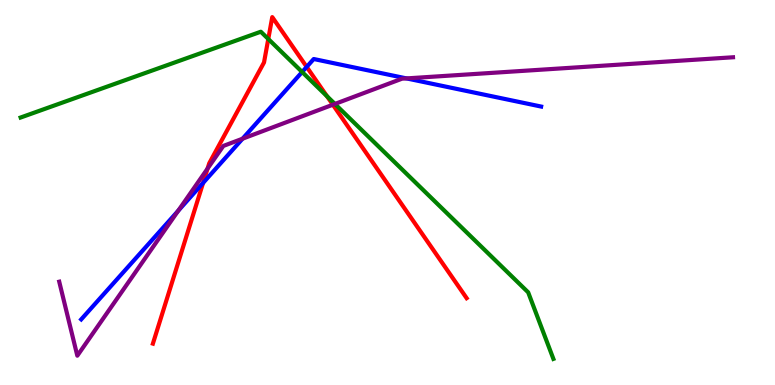[{'lines': ['blue', 'red'], 'intersections': [{'x': 2.62, 'y': 5.25}, {'x': 3.96, 'y': 8.26}]}, {'lines': ['green', 'red'], 'intersections': [{'x': 3.46, 'y': 8.99}, {'x': 4.22, 'y': 7.5}]}, {'lines': ['purple', 'red'], 'intersections': [{'x': 2.68, 'y': 5.62}, {'x': 4.29, 'y': 7.28}]}, {'lines': ['blue', 'green'], 'intersections': [{'x': 3.9, 'y': 8.13}]}, {'lines': ['blue', 'purple'], 'intersections': [{'x': 2.3, 'y': 4.53}, {'x': 3.13, 'y': 6.4}, {'x': 5.24, 'y': 7.96}]}, {'lines': ['green', 'purple'], 'intersections': [{'x': 4.32, 'y': 7.3}]}]